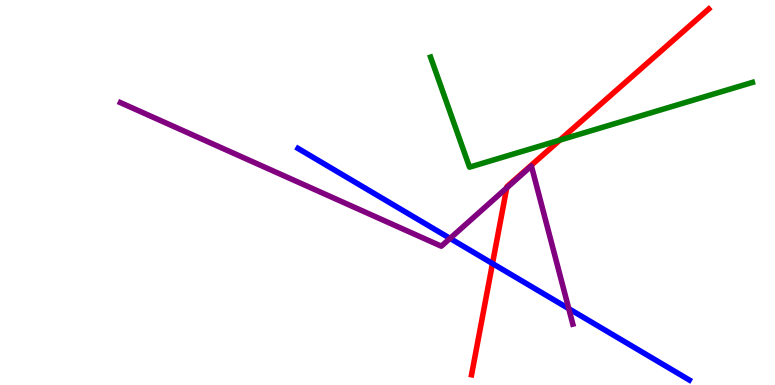[{'lines': ['blue', 'red'], 'intersections': [{'x': 6.35, 'y': 3.16}]}, {'lines': ['green', 'red'], 'intersections': [{'x': 7.22, 'y': 6.36}]}, {'lines': ['purple', 'red'], 'intersections': [{'x': 6.54, 'y': 5.12}]}, {'lines': ['blue', 'green'], 'intersections': []}, {'lines': ['blue', 'purple'], 'intersections': [{'x': 5.81, 'y': 3.81}, {'x': 7.34, 'y': 1.98}]}, {'lines': ['green', 'purple'], 'intersections': []}]